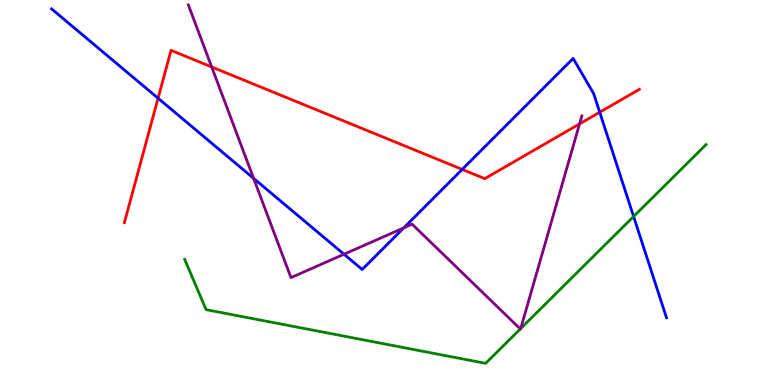[{'lines': ['blue', 'red'], 'intersections': [{'x': 2.04, 'y': 7.45}, {'x': 5.96, 'y': 5.6}, {'x': 7.74, 'y': 7.08}]}, {'lines': ['green', 'red'], 'intersections': []}, {'lines': ['purple', 'red'], 'intersections': [{'x': 2.73, 'y': 8.26}, {'x': 7.48, 'y': 6.78}]}, {'lines': ['blue', 'green'], 'intersections': [{'x': 8.18, 'y': 4.38}]}, {'lines': ['blue', 'purple'], 'intersections': [{'x': 3.27, 'y': 5.37}, {'x': 4.44, 'y': 3.4}, {'x': 5.21, 'y': 4.08}]}, {'lines': ['green', 'purple'], 'intersections': [{'x': 6.71, 'y': 1.46}, {'x': 6.72, 'y': 1.47}]}]